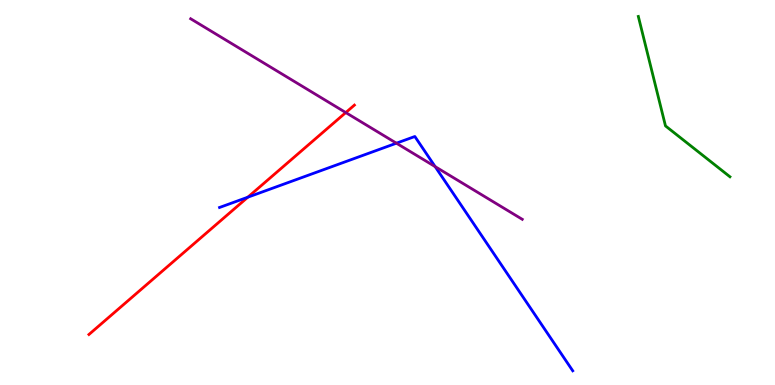[{'lines': ['blue', 'red'], 'intersections': [{'x': 3.2, 'y': 4.88}]}, {'lines': ['green', 'red'], 'intersections': []}, {'lines': ['purple', 'red'], 'intersections': [{'x': 4.46, 'y': 7.08}]}, {'lines': ['blue', 'green'], 'intersections': []}, {'lines': ['blue', 'purple'], 'intersections': [{'x': 5.11, 'y': 6.28}, {'x': 5.61, 'y': 5.67}]}, {'lines': ['green', 'purple'], 'intersections': []}]